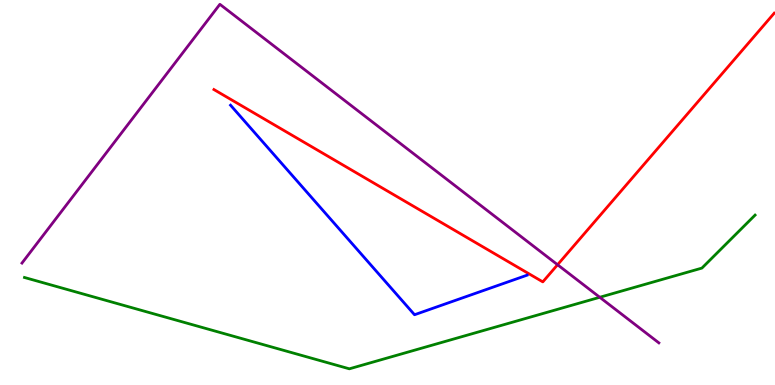[{'lines': ['blue', 'red'], 'intersections': []}, {'lines': ['green', 'red'], 'intersections': []}, {'lines': ['purple', 'red'], 'intersections': [{'x': 7.19, 'y': 3.12}]}, {'lines': ['blue', 'green'], 'intersections': []}, {'lines': ['blue', 'purple'], 'intersections': []}, {'lines': ['green', 'purple'], 'intersections': [{'x': 7.74, 'y': 2.28}]}]